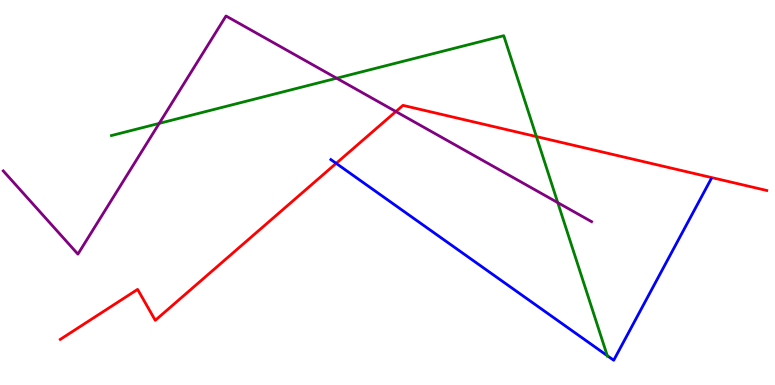[{'lines': ['blue', 'red'], 'intersections': [{'x': 4.34, 'y': 5.76}]}, {'lines': ['green', 'red'], 'intersections': [{'x': 6.92, 'y': 6.45}]}, {'lines': ['purple', 'red'], 'intersections': [{'x': 5.11, 'y': 7.1}]}, {'lines': ['blue', 'green'], 'intersections': [{'x': 7.84, 'y': 0.762}]}, {'lines': ['blue', 'purple'], 'intersections': []}, {'lines': ['green', 'purple'], 'intersections': [{'x': 2.05, 'y': 6.8}, {'x': 4.34, 'y': 7.97}, {'x': 7.2, 'y': 4.74}]}]